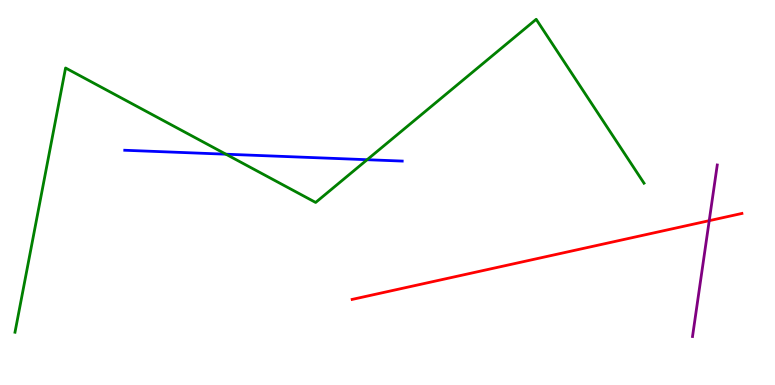[{'lines': ['blue', 'red'], 'intersections': []}, {'lines': ['green', 'red'], 'intersections': []}, {'lines': ['purple', 'red'], 'intersections': [{'x': 9.15, 'y': 4.27}]}, {'lines': ['blue', 'green'], 'intersections': [{'x': 2.92, 'y': 5.99}, {'x': 4.74, 'y': 5.85}]}, {'lines': ['blue', 'purple'], 'intersections': []}, {'lines': ['green', 'purple'], 'intersections': []}]